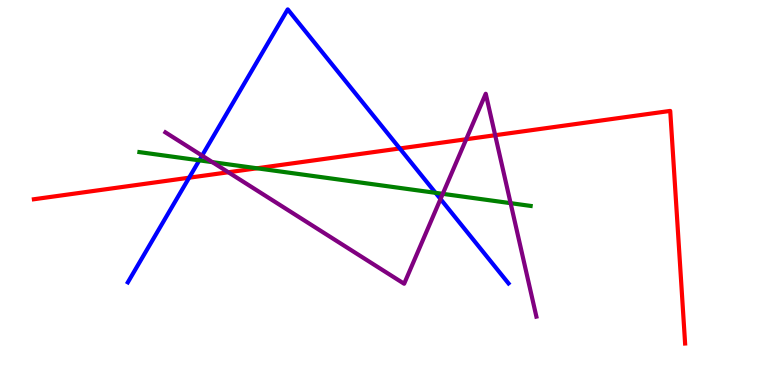[{'lines': ['blue', 'red'], 'intersections': [{'x': 2.44, 'y': 5.38}, {'x': 5.16, 'y': 6.14}]}, {'lines': ['green', 'red'], 'intersections': [{'x': 3.32, 'y': 5.63}]}, {'lines': ['purple', 'red'], 'intersections': [{'x': 2.95, 'y': 5.53}, {'x': 6.02, 'y': 6.38}, {'x': 6.39, 'y': 6.49}]}, {'lines': ['blue', 'green'], 'intersections': [{'x': 2.57, 'y': 5.84}, {'x': 5.62, 'y': 4.99}]}, {'lines': ['blue', 'purple'], 'intersections': [{'x': 2.61, 'y': 5.96}, {'x': 5.68, 'y': 4.83}]}, {'lines': ['green', 'purple'], 'intersections': [{'x': 2.74, 'y': 5.79}, {'x': 5.71, 'y': 4.97}, {'x': 6.59, 'y': 4.72}]}]